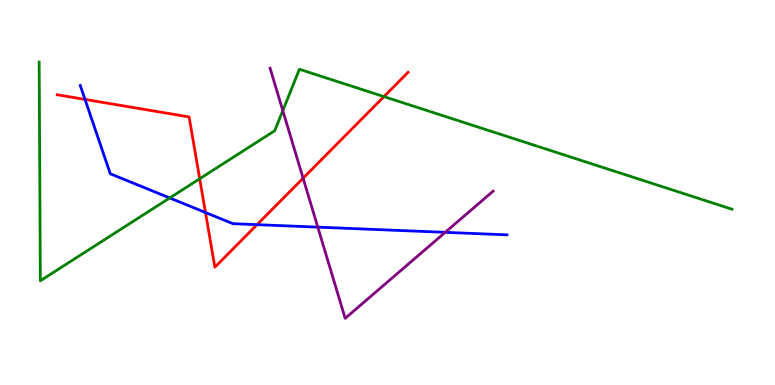[{'lines': ['blue', 'red'], 'intersections': [{'x': 1.1, 'y': 7.42}, {'x': 2.65, 'y': 4.48}, {'x': 3.32, 'y': 4.16}]}, {'lines': ['green', 'red'], 'intersections': [{'x': 2.58, 'y': 5.36}, {'x': 4.95, 'y': 7.49}]}, {'lines': ['purple', 'red'], 'intersections': [{'x': 3.91, 'y': 5.37}]}, {'lines': ['blue', 'green'], 'intersections': [{'x': 2.19, 'y': 4.86}]}, {'lines': ['blue', 'purple'], 'intersections': [{'x': 4.1, 'y': 4.1}, {'x': 5.74, 'y': 3.97}]}, {'lines': ['green', 'purple'], 'intersections': [{'x': 3.65, 'y': 7.13}]}]